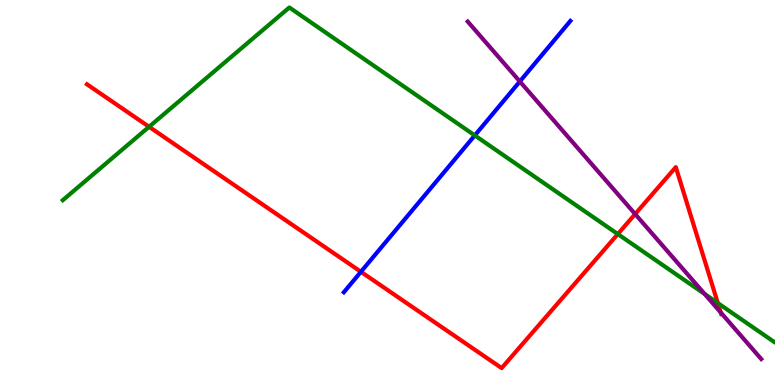[{'lines': ['blue', 'red'], 'intersections': [{'x': 4.66, 'y': 2.94}]}, {'lines': ['green', 'red'], 'intersections': [{'x': 1.92, 'y': 6.71}, {'x': 7.97, 'y': 3.92}, {'x': 9.26, 'y': 2.13}]}, {'lines': ['purple', 'red'], 'intersections': [{'x': 8.2, 'y': 4.44}, {'x': 9.3, 'y': 1.88}]}, {'lines': ['blue', 'green'], 'intersections': [{'x': 6.13, 'y': 6.48}]}, {'lines': ['blue', 'purple'], 'intersections': [{'x': 6.71, 'y': 7.88}]}, {'lines': ['green', 'purple'], 'intersections': [{'x': 9.09, 'y': 2.36}]}]